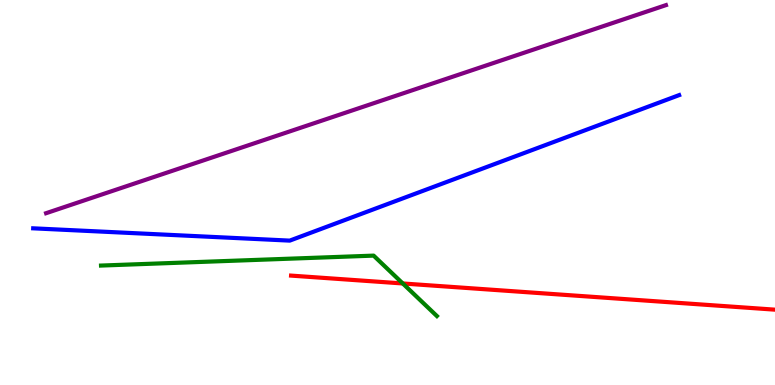[{'lines': ['blue', 'red'], 'intersections': []}, {'lines': ['green', 'red'], 'intersections': [{'x': 5.2, 'y': 2.64}]}, {'lines': ['purple', 'red'], 'intersections': []}, {'lines': ['blue', 'green'], 'intersections': []}, {'lines': ['blue', 'purple'], 'intersections': []}, {'lines': ['green', 'purple'], 'intersections': []}]